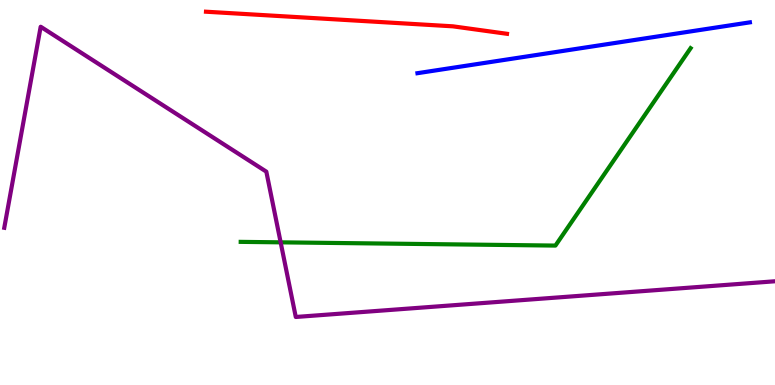[{'lines': ['blue', 'red'], 'intersections': []}, {'lines': ['green', 'red'], 'intersections': []}, {'lines': ['purple', 'red'], 'intersections': []}, {'lines': ['blue', 'green'], 'intersections': []}, {'lines': ['blue', 'purple'], 'intersections': []}, {'lines': ['green', 'purple'], 'intersections': [{'x': 3.62, 'y': 3.71}]}]